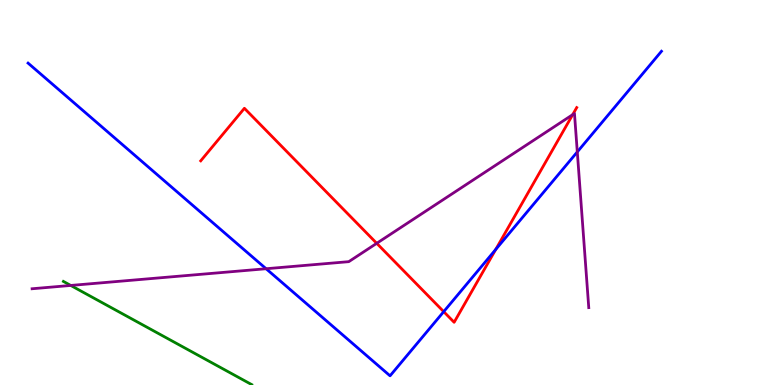[{'lines': ['blue', 'red'], 'intersections': [{'x': 5.73, 'y': 1.91}, {'x': 6.4, 'y': 3.52}]}, {'lines': ['green', 'red'], 'intersections': []}, {'lines': ['purple', 'red'], 'intersections': [{'x': 4.86, 'y': 3.68}, {'x': 7.39, 'y': 7.02}]}, {'lines': ['blue', 'green'], 'intersections': []}, {'lines': ['blue', 'purple'], 'intersections': [{'x': 3.43, 'y': 3.02}, {'x': 7.45, 'y': 6.05}]}, {'lines': ['green', 'purple'], 'intersections': [{'x': 0.913, 'y': 2.59}]}]